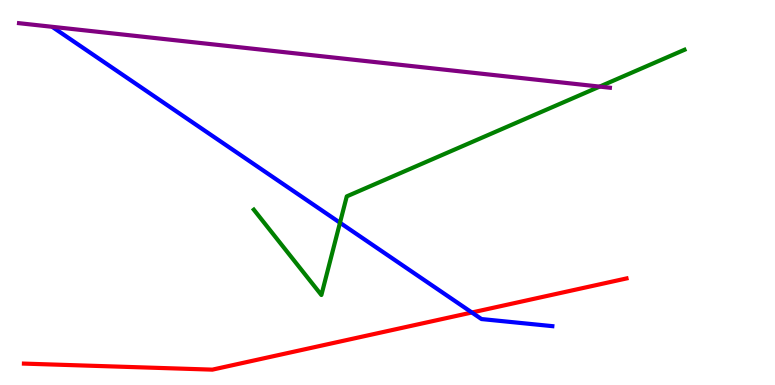[{'lines': ['blue', 'red'], 'intersections': [{'x': 6.09, 'y': 1.88}]}, {'lines': ['green', 'red'], 'intersections': []}, {'lines': ['purple', 'red'], 'intersections': []}, {'lines': ['blue', 'green'], 'intersections': [{'x': 4.39, 'y': 4.21}]}, {'lines': ['blue', 'purple'], 'intersections': []}, {'lines': ['green', 'purple'], 'intersections': [{'x': 7.74, 'y': 7.75}]}]